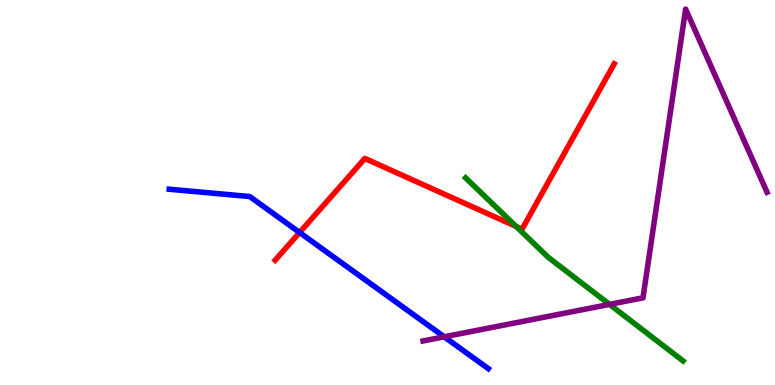[{'lines': ['blue', 'red'], 'intersections': [{'x': 3.87, 'y': 3.96}]}, {'lines': ['green', 'red'], 'intersections': [{'x': 6.66, 'y': 4.12}]}, {'lines': ['purple', 'red'], 'intersections': []}, {'lines': ['blue', 'green'], 'intersections': []}, {'lines': ['blue', 'purple'], 'intersections': [{'x': 5.73, 'y': 1.25}]}, {'lines': ['green', 'purple'], 'intersections': [{'x': 7.86, 'y': 2.09}]}]